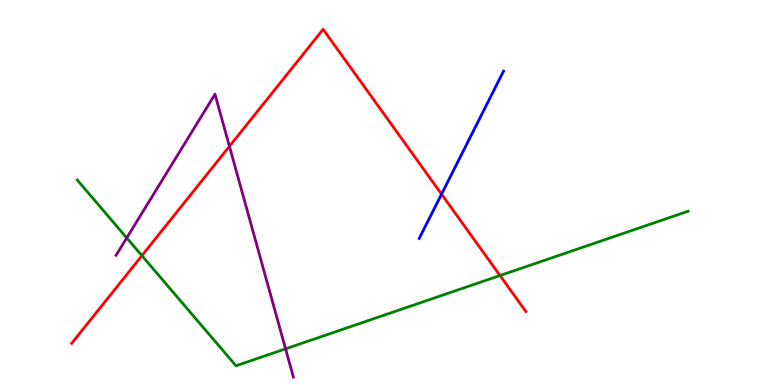[{'lines': ['blue', 'red'], 'intersections': [{'x': 5.7, 'y': 4.96}]}, {'lines': ['green', 'red'], 'intersections': [{'x': 1.83, 'y': 3.36}, {'x': 6.45, 'y': 2.84}]}, {'lines': ['purple', 'red'], 'intersections': [{'x': 2.96, 'y': 6.2}]}, {'lines': ['blue', 'green'], 'intersections': []}, {'lines': ['blue', 'purple'], 'intersections': []}, {'lines': ['green', 'purple'], 'intersections': [{'x': 1.64, 'y': 3.82}, {'x': 3.68, 'y': 0.939}]}]